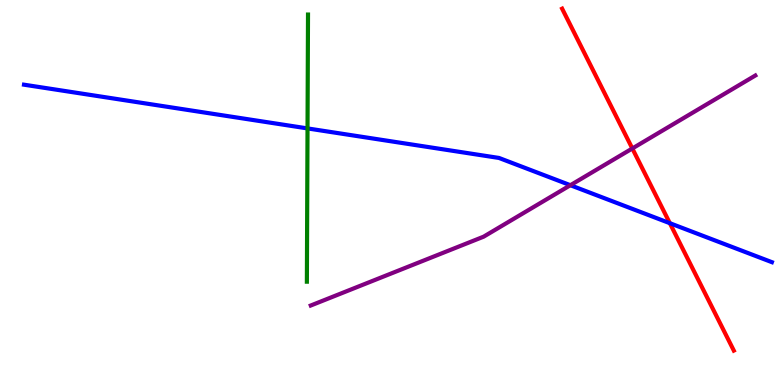[{'lines': ['blue', 'red'], 'intersections': [{'x': 8.64, 'y': 4.2}]}, {'lines': ['green', 'red'], 'intersections': []}, {'lines': ['purple', 'red'], 'intersections': [{'x': 8.16, 'y': 6.14}]}, {'lines': ['blue', 'green'], 'intersections': [{'x': 3.97, 'y': 6.66}]}, {'lines': ['blue', 'purple'], 'intersections': [{'x': 7.36, 'y': 5.19}]}, {'lines': ['green', 'purple'], 'intersections': []}]